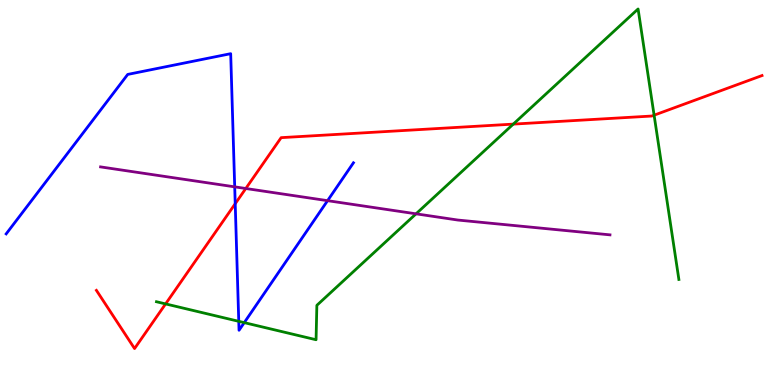[{'lines': ['blue', 'red'], 'intersections': [{'x': 3.04, 'y': 4.71}]}, {'lines': ['green', 'red'], 'intersections': [{'x': 2.14, 'y': 2.11}, {'x': 6.62, 'y': 6.78}, {'x': 8.44, 'y': 7.01}]}, {'lines': ['purple', 'red'], 'intersections': [{'x': 3.17, 'y': 5.1}]}, {'lines': ['blue', 'green'], 'intersections': [{'x': 3.08, 'y': 1.65}, {'x': 3.15, 'y': 1.62}]}, {'lines': ['blue', 'purple'], 'intersections': [{'x': 3.03, 'y': 5.15}, {'x': 4.23, 'y': 4.79}]}, {'lines': ['green', 'purple'], 'intersections': [{'x': 5.37, 'y': 4.45}]}]